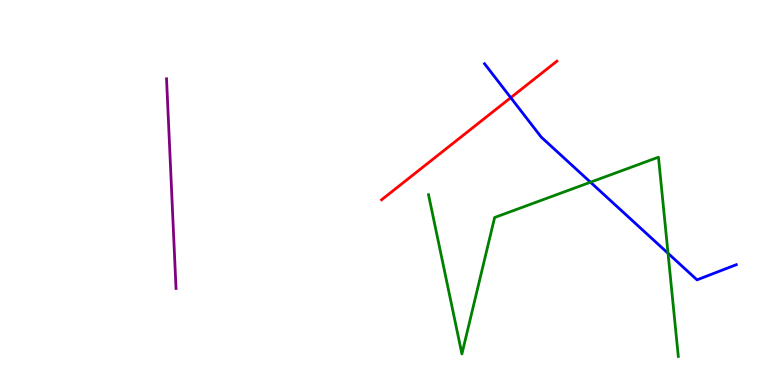[{'lines': ['blue', 'red'], 'intersections': [{'x': 6.59, 'y': 7.46}]}, {'lines': ['green', 'red'], 'intersections': []}, {'lines': ['purple', 'red'], 'intersections': []}, {'lines': ['blue', 'green'], 'intersections': [{'x': 7.62, 'y': 5.27}, {'x': 8.62, 'y': 3.42}]}, {'lines': ['blue', 'purple'], 'intersections': []}, {'lines': ['green', 'purple'], 'intersections': []}]